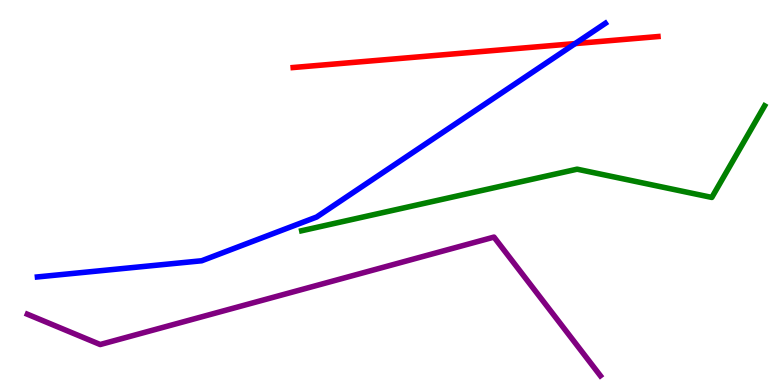[{'lines': ['blue', 'red'], 'intersections': [{'x': 7.42, 'y': 8.87}]}, {'lines': ['green', 'red'], 'intersections': []}, {'lines': ['purple', 'red'], 'intersections': []}, {'lines': ['blue', 'green'], 'intersections': []}, {'lines': ['blue', 'purple'], 'intersections': []}, {'lines': ['green', 'purple'], 'intersections': []}]